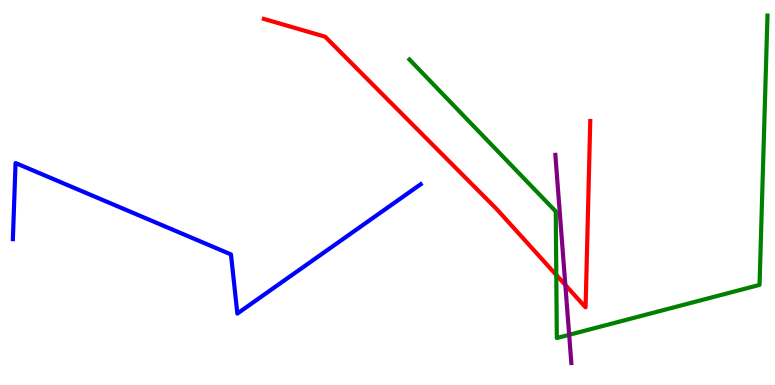[{'lines': ['blue', 'red'], 'intersections': []}, {'lines': ['green', 'red'], 'intersections': [{'x': 7.18, 'y': 2.86}]}, {'lines': ['purple', 'red'], 'intersections': [{'x': 7.29, 'y': 2.6}]}, {'lines': ['blue', 'green'], 'intersections': []}, {'lines': ['blue', 'purple'], 'intersections': []}, {'lines': ['green', 'purple'], 'intersections': [{'x': 7.34, 'y': 1.3}]}]